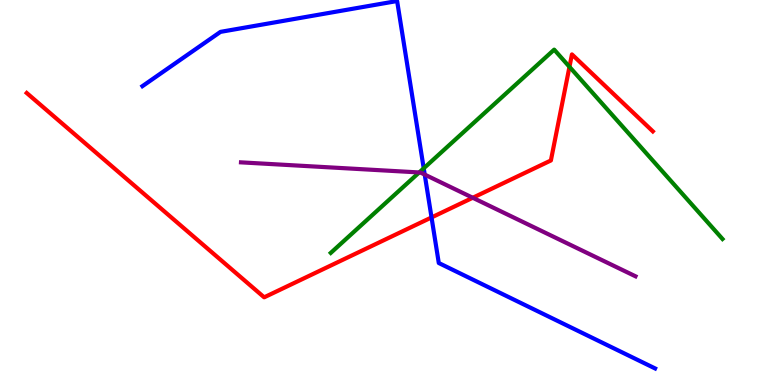[{'lines': ['blue', 'red'], 'intersections': [{'x': 5.57, 'y': 4.35}]}, {'lines': ['green', 'red'], 'intersections': [{'x': 7.35, 'y': 8.26}]}, {'lines': ['purple', 'red'], 'intersections': [{'x': 6.1, 'y': 4.86}]}, {'lines': ['blue', 'green'], 'intersections': [{'x': 5.47, 'y': 5.63}]}, {'lines': ['blue', 'purple'], 'intersections': [{'x': 5.48, 'y': 5.47}]}, {'lines': ['green', 'purple'], 'intersections': [{'x': 5.41, 'y': 5.52}]}]